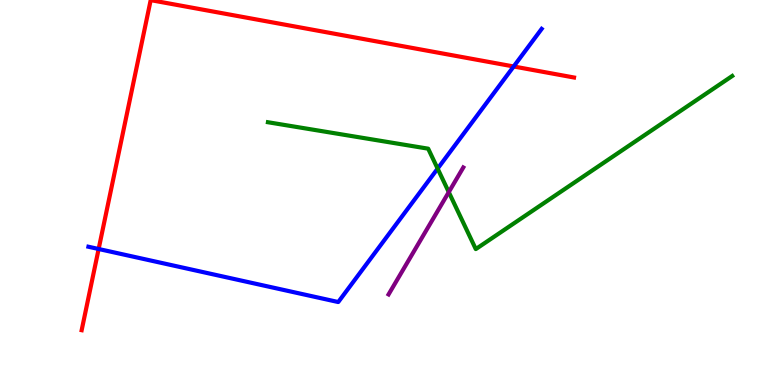[{'lines': ['blue', 'red'], 'intersections': [{'x': 1.27, 'y': 3.53}, {'x': 6.63, 'y': 8.27}]}, {'lines': ['green', 'red'], 'intersections': []}, {'lines': ['purple', 'red'], 'intersections': []}, {'lines': ['blue', 'green'], 'intersections': [{'x': 5.65, 'y': 5.62}]}, {'lines': ['blue', 'purple'], 'intersections': []}, {'lines': ['green', 'purple'], 'intersections': [{'x': 5.79, 'y': 5.01}]}]